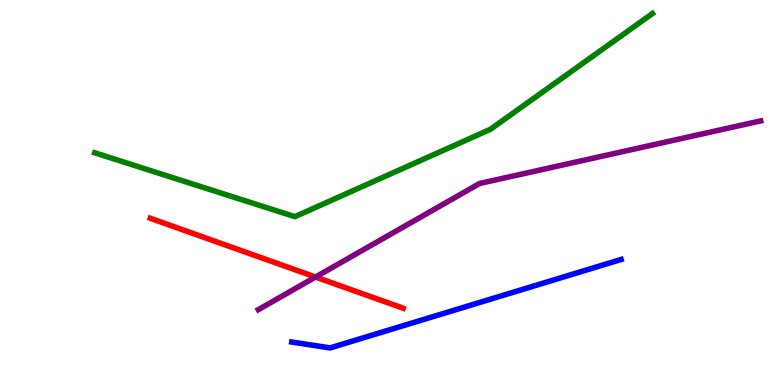[{'lines': ['blue', 'red'], 'intersections': []}, {'lines': ['green', 'red'], 'intersections': []}, {'lines': ['purple', 'red'], 'intersections': [{'x': 4.07, 'y': 2.8}]}, {'lines': ['blue', 'green'], 'intersections': []}, {'lines': ['blue', 'purple'], 'intersections': []}, {'lines': ['green', 'purple'], 'intersections': []}]